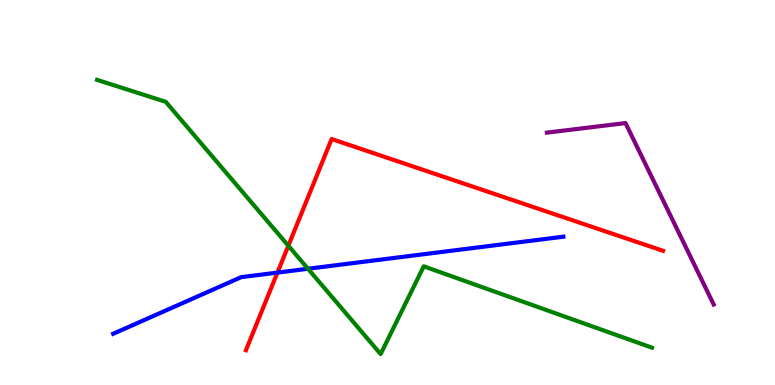[{'lines': ['blue', 'red'], 'intersections': [{'x': 3.58, 'y': 2.92}]}, {'lines': ['green', 'red'], 'intersections': [{'x': 3.72, 'y': 3.62}]}, {'lines': ['purple', 'red'], 'intersections': []}, {'lines': ['blue', 'green'], 'intersections': [{'x': 3.97, 'y': 3.02}]}, {'lines': ['blue', 'purple'], 'intersections': []}, {'lines': ['green', 'purple'], 'intersections': []}]